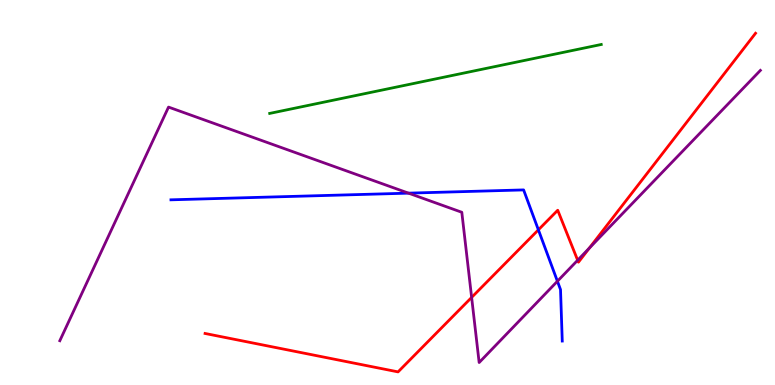[{'lines': ['blue', 'red'], 'intersections': [{'x': 6.95, 'y': 4.03}]}, {'lines': ['green', 'red'], 'intersections': []}, {'lines': ['purple', 'red'], 'intersections': [{'x': 6.09, 'y': 2.28}, {'x': 7.45, 'y': 3.24}, {'x': 7.61, 'y': 3.56}]}, {'lines': ['blue', 'green'], 'intersections': []}, {'lines': ['blue', 'purple'], 'intersections': [{'x': 5.27, 'y': 4.98}, {'x': 7.19, 'y': 2.7}]}, {'lines': ['green', 'purple'], 'intersections': []}]